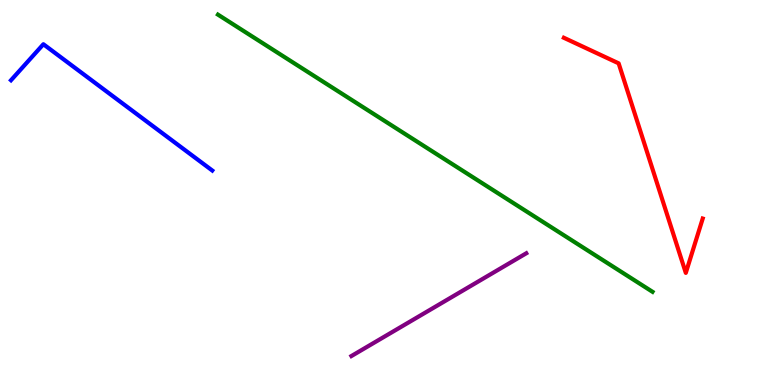[{'lines': ['blue', 'red'], 'intersections': []}, {'lines': ['green', 'red'], 'intersections': []}, {'lines': ['purple', 'red'], 'intersections': []}, {'lines': ['blue', 'green'], 'intersections': []}, {'lines': ['blue', 'purple'], 'intersections': []}, {'lines': ['green', 'purple'], 'intersections': []}]